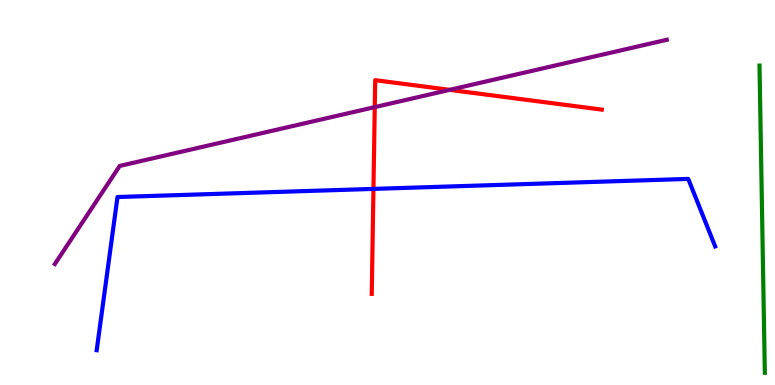[{'lines': ['blue', 'red'], 'intersections': [{'x': 4.82, 'y': 5.09}]}, {'lines': ['green', 'red'], 'intersections': []}, {'lines': ['purple', 'red'], 'intersections': [{'x': 4.84, 'y': 7.22}, {'x': 5.8, 'y': 7.67}]}, {'lines': ['blue', 'green'], 'intersections': []}, {'lines': ['blue', 'purple'], 'intersections': []}, {'lines': ['green', 'purple'], 'intersections': []}]